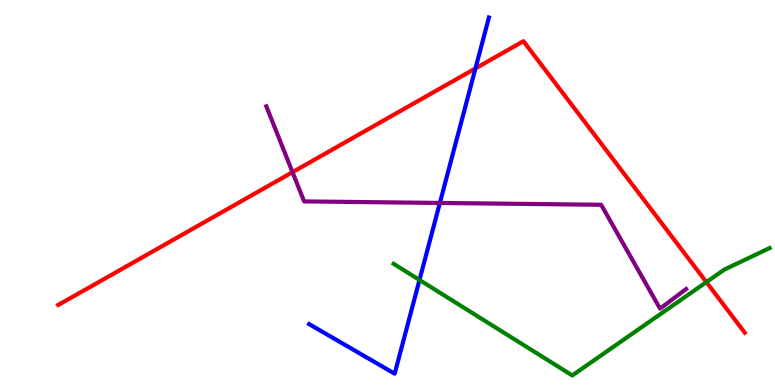[{'lines': ['blue', 'red'], 'intersections': [{'x': 6.13, 'y': 8.22}]}, {'lines': ['green', 'red'], 'intersections': [{'x': 9.11, 'y': 2.67}]}, {'lines': ['purple', 'red'], 'intersections': [{'x': 3.77, 'y': 5.53}]}, {'lines': ['blue', 'green'], 'intersections': [{'x': 5.41, 'y': 2.73}]}, {'lines': ['blue', 'purple'], 'intersections': [{'x': 5.68, 'y': 4.73}]}, {'lines': ['green', 'purple'], 'intersections': []}]